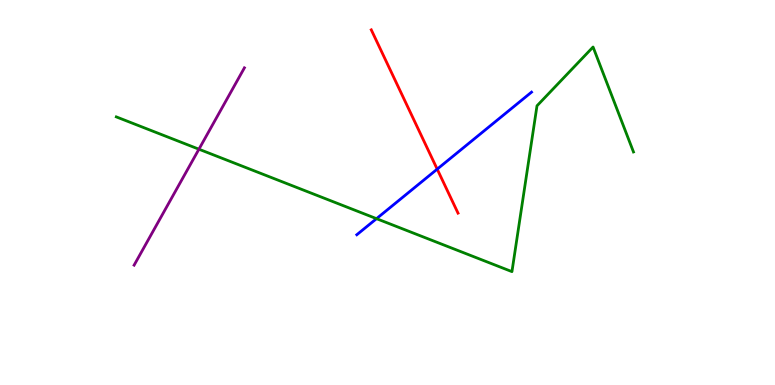[{'lines': ['blue', 'red'], 'intersections': [{'x': 5.64, 'y': 5.61}]}, {'lines': ['green', 'red'], 'intersections': []}, {'lines': ['purple', 'red'], 'intersections': []}, {'lines': ['blue', 'green'], 'intersections': [{'x': 4.86, 'y': 4.32}]}, {'lines': ['blue', 'purple'], 'intersections': []}, {'lines': ['green', 'purple'], 'intersections': [{'x': 2.57, 'y': 6.12}]}]